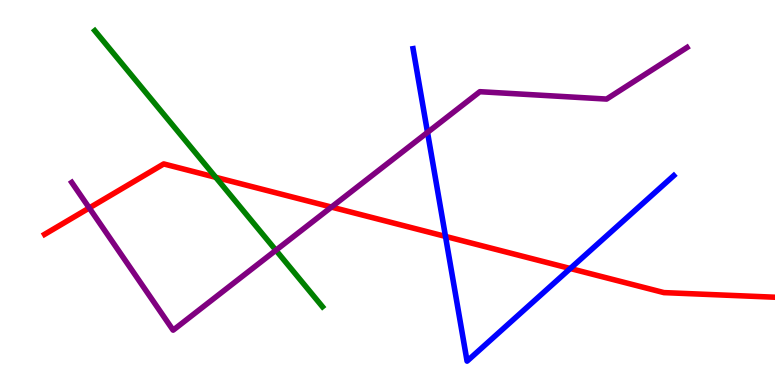[{'lines': ['blue', 'red'], 'intersections': [{'x': 5.75, 'y': 3.86}, {'x': 7.36, 'y': 3.03}]}, {'lines': ['green', 'red'], 'intersections': [{'x': 2.78, 'y': 5.39}]}, {'lines': ['purple', 'red'], 'intersections': [{'x': 1.15, 'y': 4.6}, {'x': 4.28, 'y': 4.62}]}, {'lines': ['blue', 'green'], 'intersections': []}, {'lines': ['blue', 'purple'], 'intersections': [{'x': 5.52, 'y': 6.56}]}, {'lines': ['green', 'purple'], 'intersections': [{'x': 3.56, 'y': 3.5}]}]